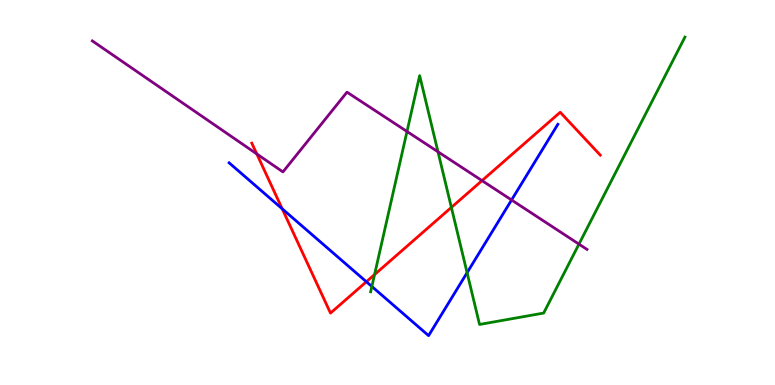[{'lines': ['blue', 'red'], 'intersections': [{'x': 3.64, 'y': 4.58}, {'x': 4.73, 'y': 2.68}]}, {'lines': ['green', 'red'], 'intersections': [{'x': 4.83, 'y': 2.87}, {'x': 5.82, 'y': 4.61}]}, {'lines': ['purple', 'red'], 'intersections': [{'x': 3.31, 'y': 6.0}, {'x': 6.22, 'y': 5.31}]}, {'lines': ['blue', 'green'], 'intersections': [{'x': 4.8, 'y': 2.56}, {'x': 6.03, 'y': 2.92}]}, {'lines': ['blue', 'purple'], 'intersections': [{'x': 6.6, 'y': 4.81}]}, {'lines': ['green', 'purple'], 'intersections': [{'x': 5.25, 'y': 6.58}, {'x': 5.65, 'y': 6.06}, {'x': 7.47, 'y': 3.66}]}]